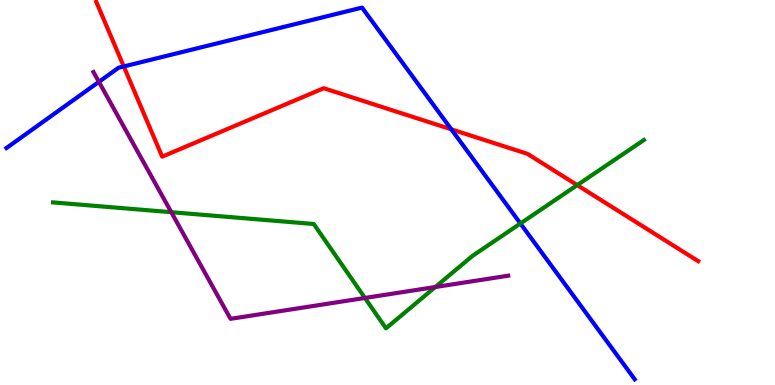[{'lines': ['blue', 'red'], 'intersections': [{'x': 1.6, 'y': 8.27}, {'x': 5.82, 'y': 6.64}]}, {'lines': ['green', 'red'], 'intersections': [{'x': 7.45, 'y': 5.19}]}, {'lines': ['purple', 'red'], 'intersections': []}, {'lines': ['blue', 'green'], 'intersections': [{'x': 6.72, 'y': 4.2}]}, {'lines': ['blue', 'purple'], 'intersections': [{'x': 1.28, 'y': 7.87}]}, {'lines': ['green', 'purple'], 'intersections': [{'x': 2.21, 'y': 4.49}, {'x': 4.71, 'y': 2.26}, {'x': 5.62, 'y': 2.54}]}]